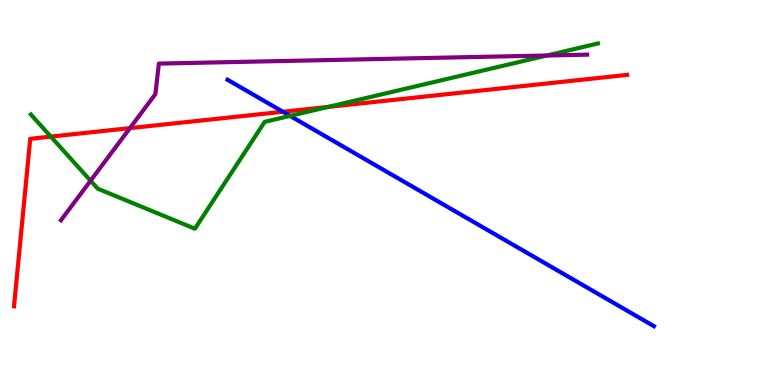[{'lines': ['blue', 'red'], 'intersections': [{'x': 3.65, 'y': 7.1}]}, {'lines': ['green', 'red'], 'intersections': [{'x': 0.656, 'y': 6.45}, {'x': 4.24, 'y': 7.22}]}, {'lines': ['purple', 'red'], 'intersections': [{'x': 1.68, 'y': 6.67}]}, {'lines': ['blue', 'green'], 'intersections': [{'x': 3.74, 'y': 6.99}]}, {'lines': ['blue', 'purple'], 'intersections': []}, {'lines': ['green', 'purple'], 'intersections': [{'x': 1.17, 'y': 5.31}, {'x': 7.06, 'y': 8.56}]}]